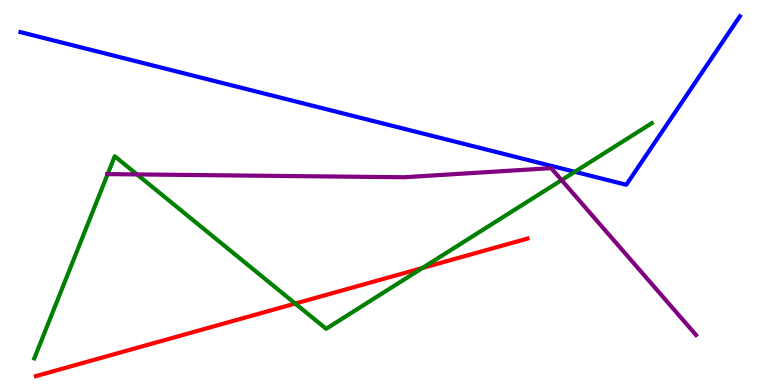[{'lines': ['blue', 'red'], 'intersections': []}, {'lines': ['green', 'red'], 'intersections': [{'x': 3.81, 'y': 2.12}, {'x': 5.45, 'y': 3.04}]}, {'lines': ['purple', 'red'], 'intersections': []}, {'lines': ['blue', 'green'], 'intersections': [{'x': 7.42, 'y': 5.54}]}, {'lines': ['blue', 'purple'], 'intersections': []}, {'lines': ['green', 'purple'], 'intersections': [{'x': 1.39, 'y': 5.48}, {'x': 1.77, 'y': 5.47}, {'x': 7.25, 'y': 5.32}]}]